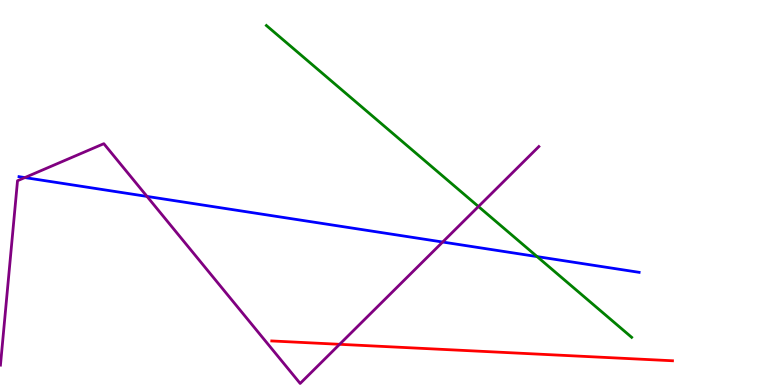[{'lines': ['blue', 'red'], 'intersections': []}, {'lines': ['green', 'red'], 'intersections': []}, {'lines': ['purple', 'red'], 'intersections': [{'x': 4.38, 'y': 1.06}]}, {'lines': ['blue', 'green'], 'intersections': [{'x': 6.93, 'y': 3.34}]}, {'lines': ['blue', 'purple'], 'intersections': [{'x': 0.321, 'y': 5.39}, {'x': 1.9, 'y': 4.9}, {'x': 5.71, 'y': 3.71}]}, {'lines': ['green', 'purple'], 'intersections': [{'x': 6.17, 'y': 4.64}]}]